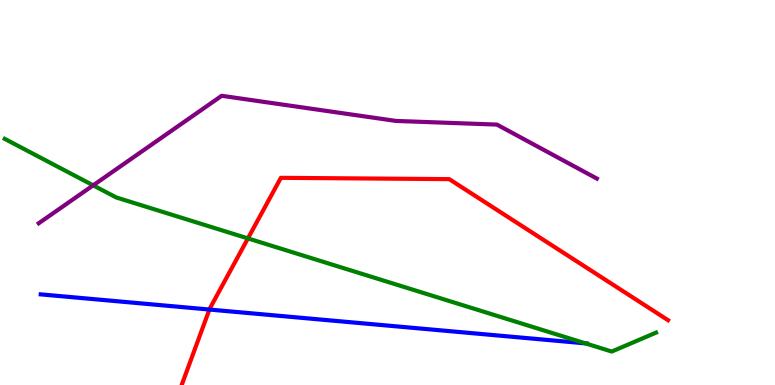[{'lines': ['blue', 'red'], 'intersections': [{'x': 2.7, 'y': 1.96}]}, {'lines': ['green', 'red'], 'intersections': [{'x': 3.2, 'y': 3.81}]}, {'lines': ['purple', 'red'], 'intersections': []}, {'lines': ['blue', 'green'], 'intersections': [{'x': 7.55, 'y': 1.08}]}, {'lines': ['blue', 'purple'], 'intersections': []}, {'lines': ['green', 'purple'], 'intersections': [{'x': 1.2, 'y': 5.19}]}]